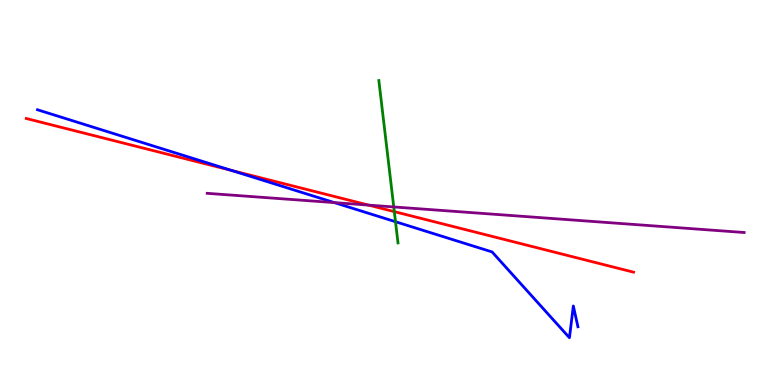[{'lines': ['blue', 'red'], 'intersections': [{'x': 2.98, 'y': 5.58}]}, {'lines': ['green', 'red'], 'intersections': [{'x': 5.09, 'y': 4.5}]}, {'lines': ['purple', 'red'], 'intersections': [{'x': 4.76, 'y': 4.67}]}, {'lines': ['blue', 'green'], 'intersections': [{'x': 5.1, 'y': 4.24}]}, {'lines': ['blue', 'purple'], 'intersections': [{'x': 4.31, 'y': 4.74}]}, {'lines': ['green', 'purple'], 'intersections': [{'x': 5.08, 'y': 4.62}]}]